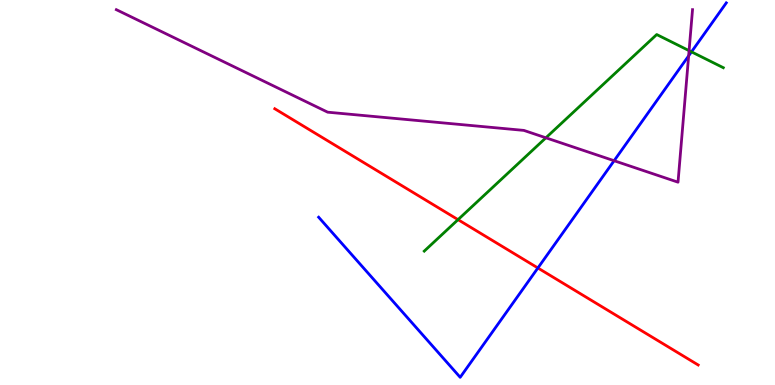[{'lines': ['blue', 'red'], 'intersections': [{'x': 6.94, 'y': 3.04}]}, {'lines': ['green', 'red'], 'intersections': [{'x': 5.91, 'y': 4.29}]}, {'lines': ['purple', 'red'], 'intersections': []}, {'lines': ['blue', 'green'], 'intersections': [{'x': 8.92, 'y': 8.65}]}, {'lines': ['blue', 'purple'], 'intersections': [{'x': 7.92, 'y': 5.83}, {'x': 8.89, 'y': 8.55}]}, {'lines': ['green', 'purple'], 'intersections': [{'x': 7.04, 'y': 6.42}, {'x': 8.89, 'y': 8.68}]}]